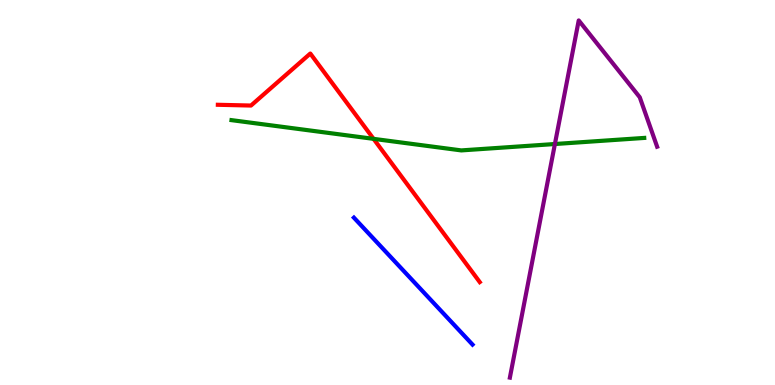[{'lines': ['blue', 'red'], 'intersections': []}, {'lines': ['green', 'red'], 'intersections': [{'x': 4.82, 'y': 6.39}]}, {'lines': ['purple', 'red'], 'intersections': []}, {'lines': ['blue', 'green'], 'intersections': []}, {'lines': ['blue', 'purple'], 'intersections': []}, {'lines': ['green', 'purple'], 'intersections': [{'x': 7.16, 'y': 6.26}]}]